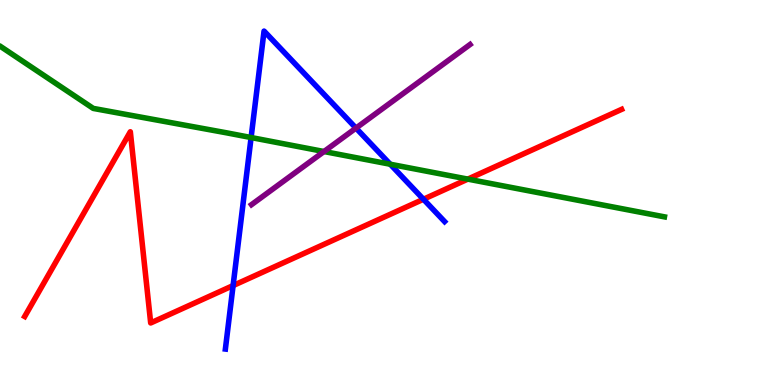[{'lines': ['blue', 'red'], 'intersections': [{'x': 3.01, 'y': 2.58}, {'x': 5.46, 'y': 4.82}]}, {'lines': ['green', 'red'], 'intersections': [{'x': 6.04, 'y': 5.35}]}, {'lines': ['purple', 'red'], 'intersections': []}, {'lines': ['blue', 'green'], 'intersections': [{'x': 3.24, 'y': 6.43}, {'x': 5.04, 'y': 5.73}]}, {'lines': ['blue', 'purple'], 'intersections': [{'x': 4.59, 'y': 6.67}]}, {'lines': ['green', 'purple'], 'intersections': [{'x': 4.18, 'y': 6.06}]}]